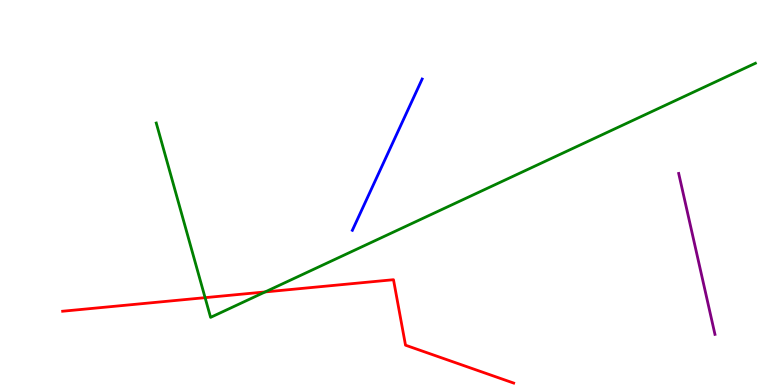[{'lines': ['blue', 'red'], 'intersections': []}, {'lines': ['green', 'red'], 'intersections': [{'x': 2.65, 'y': 2.27}, {'x': 3.42, 'y': 2.42}]}, {'lines': ['purple', 'red'], 'intersections': []}, {'lines': ['blue', 'green'], 'intersections': []}, {'lines': ['blue', 'purple'], 'intersections': []}, {'lines': ['green', 'purple'], 'intersections': []}]